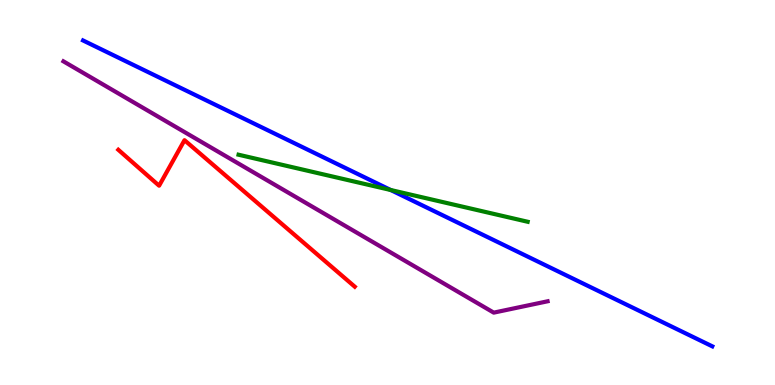[{'lines': ['blue', 'red'], 'intersections': []}, {'lines': ['green', 'red'], 'intersections': []}, {'lines': ['purple', 'red'], 'intersections': []}, {'lines': ['blue', 'green'], 'intersections': [{'x': 5.04, 'y': 5.07}]}, {'lines': ['blue', 'purple'], 'intersections': []}, {'lines': ['green', 'purple'], 'intersections': []}]